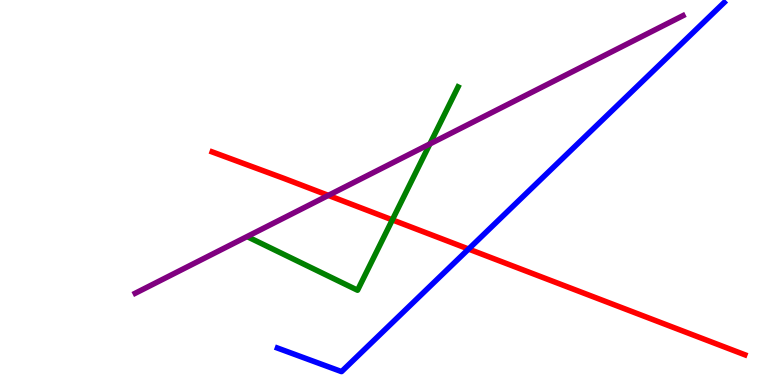[{'lines': ['blue', 'red'], 'intersections': [{'x': 6.05, 'y': 3.53}]}, {'lines': ['green', 'red'], 'intersections': [{'x': 5.06, 'y': 4.29}]}, {'lines': ['purple', 'red'], 'intersections': [{'x': 4.24, 'y': 4.92}]}, {'lines': ['blue', 'green'], 'intersections': []}, {'lines': ['blue', 'purple'], 'intersections': []}, {'lines': ['green', 'purple'], 'intersections': [{'x': 5.55, 'y': 6.26}]}]